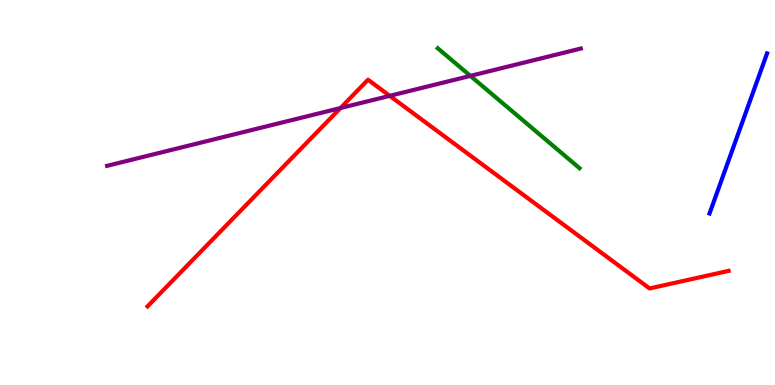[{'lines': ['blue', 'red'], 'intersections': []}, {'lines': ['green', 'red'], 'intersections': []}, {'lines': ['purple', 'red'], 'intersections': [{'x': 4.39, 'y': 7.19}, {'x': 5.03, 'y': 7.51}]}, {'lines': ['blue', 'green'], 'intersections': []}, {'lines': ['blue', 'purple'], 'intersections': []}, {'lines': ['green', 'purple'], 'intersections': [{'x': 6.07, 'y': 8.03}]}]